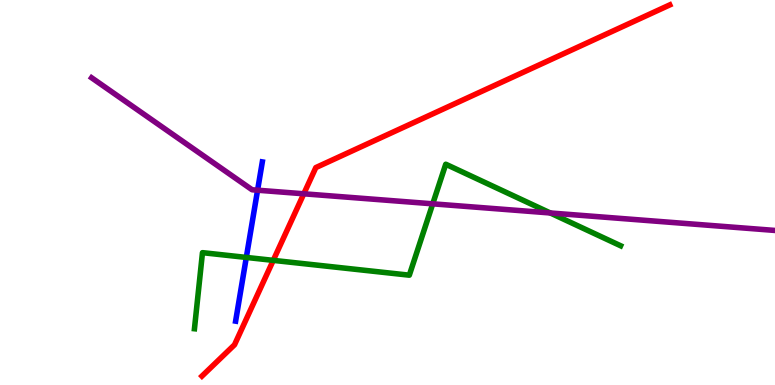[{'lines': ['blue', 'red'], 'intersections': []}, {'lines': ['green', 'red'], 'intersections': [{'x': 3.53, 'y': 3.24}]}, {'lines': ['purple', 'red'], 'intersections': [{'x': 3.92, 'y': 4.97}]}, {'lines': ['blue', 'green'], 'intersections': [{'x': 3.18, 'y': 3.31}]}, {'lines': ['blue', 'purple'], 'intersections': [{'x': 3.32, 'y': 5.06}]}, {'lines': ['green', 'purple'], 'intersections': [{'x': 5.58, 'y': 4.71}, {'x': 7.1, 'y': 4.47}]}]